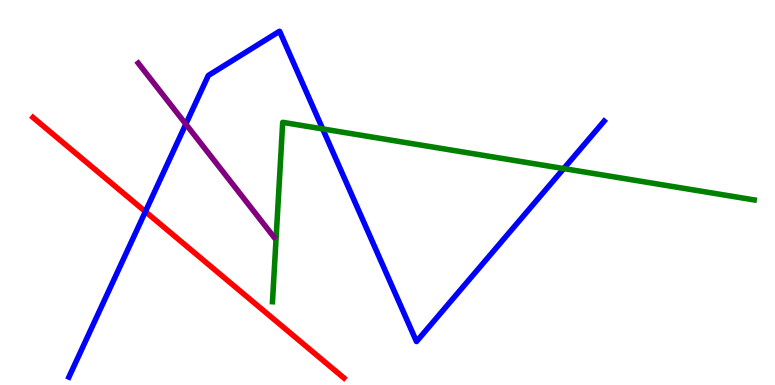[{'lines': ['blue', 'red'], 'intersections': [{'x': 1.88, 'y': 4.5}]}, {'lines': ['green', 'red'], 'intersections': []}, {'lines': ['purple', 'red'], 'intersections': []}, {'lines': ['blue', 'green'], 'intersections': [{'x': 4.16, 'y': 6.65}, {'x': 7.27, 'y': 5.62}]}, {'lines': ['blue', 'purple'], 'intersections': [{'x': 2.4, 'y': 6.78}]}, {'lines': ['green', 'purple'], 'intersections': []}]